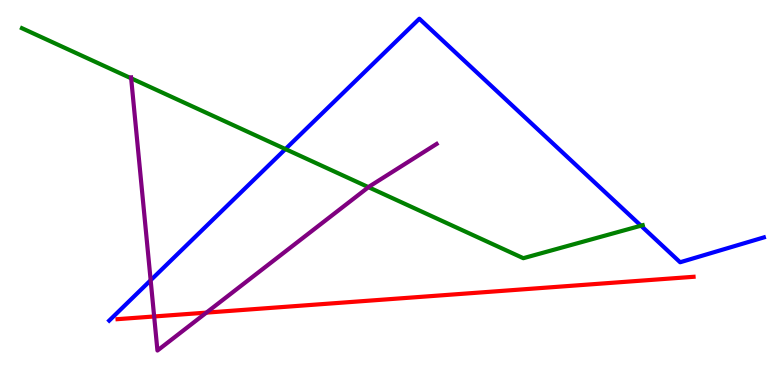[{'lines': ['blue', 'red'], 'intersections': []}, {'lines': ['green', 'red'], 'intersections': []}, {'lines': ['purple', 'red'], 'intersections': [{'x': 1.99, 'y': 1.78}, {'x': 2.66, 'y': 1.88}]}, {'lines': ['blue', 'green'], 'intersections': [{'x': 3.68, 'y': 6.13}, {'x': 8.27, 'y': 4.14}]}, {'lines': ['blue', 'purple'], 'intersections': [{'x': 1.94, 'y': 2.72}]}, {'lines': ['green', 'purple'], 'intersections': [{'x': 1.69, 'y': 7.97}, {'x': 4.75, 'y': 5.14}]}]